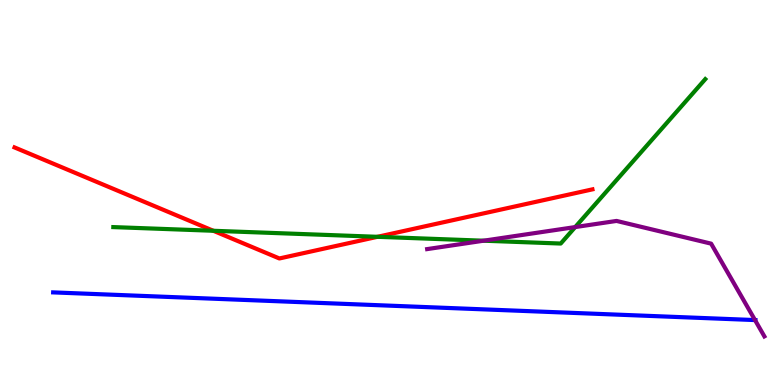[{'lines': ['blue', 'red'], 'intersections': []}, {'lines': ['green', 'red'], 'intersections': [{'x': 2.75, 'y': 4.01}, {'x': 4.87, 'y': 3.85}]}, {'lines': ['purple', 'red'], 'intersections': []}, {'lines': ['blue', 'green'], 'intersections': []}, {'lines': ['blue', 'purple'], 'intersections': [{'x': 9.74, 'y': 1.69}]}, {'lines': ['green', 'purple'], 'intersections': [{'x': 6.24, 'y': 3.75}, {'x': 7.42, 'y': 4.1}]}]